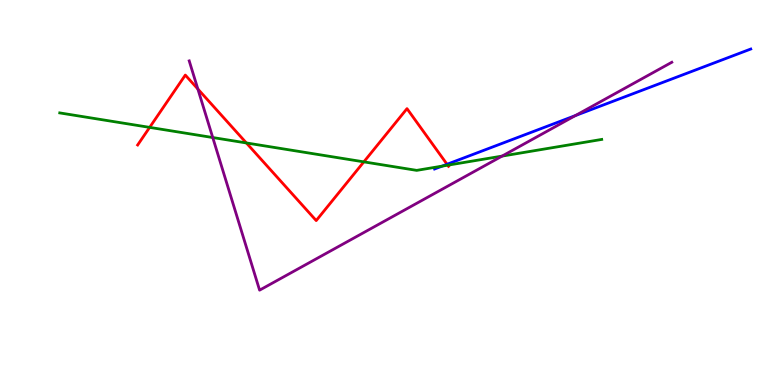[{'lines': ['blue', 'red'], 'intersections': [{'x': 5.77, 'y': 5.73}]}, {'lines': ['green', 'red'], 'intersections': [{'x': 1.93, 'y': 6.69}, {'x': 3.18, 'y': 6.29}, {'x': 4.69, 'y': 5.8}, {'x': 5.78, 'y': 5.71}]}, {'lines': ['purple', 'red'], 'intersections': [{'x': 2.55, 'y': 7.69}]}, {'lines': ['blue', 'green'], 'intersections': [{'x': 5.71, 'y': 5.69}]}, {'lines': ['blue', 'purple'], 'intersections': [{'x': 7.42, 'y': 7.0}]}, {'lines': ['green', 'purple'], 'intersections': [{'x': 2.75, 'y': 6.43}, {'x': 6.48, 'y': 5.95}]}]